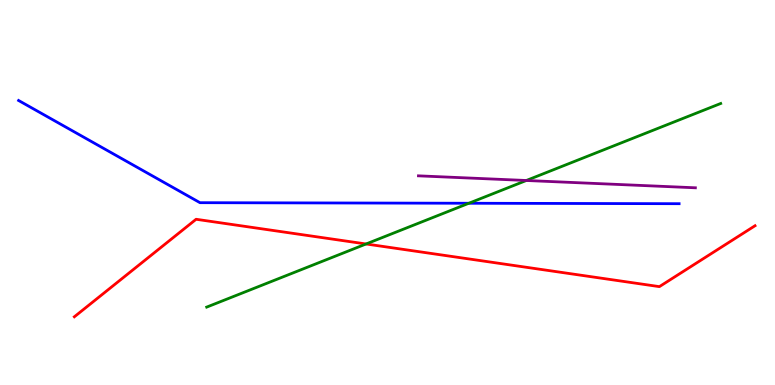[{'lines': ['blue', 'red'], 'intersections': []}, {'lines': ['green', 'red'], 'intersections': [{'x': 4.72, 'y': 3.66}]}, {'lines': ['purple', 'red'], 'intersections': []}, {'lines': ['blue', 'green'], 'intersections': [{'x': 6.05, 'y': 4.72}]}, {'lines': ['blue', 'purple'], 'intersections': []}, {'lines': ['green', 'purple'], 'intersections': [{'x': 6.79, 'y': 5.31}]}]